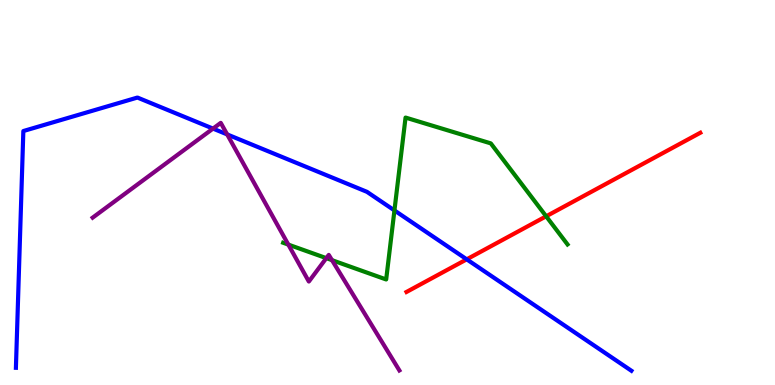[{'lines': ['blue', 'red'], 'intersections': [{'x': 6.02, 'y': 3.26}]}, {'lines': ['green', 'red'], 'intersections': [{'x': 7.05, 'y': 4.38}]}, {'lines': ['purple', 'red'], 'intersections': []}, {'lines': ['blue', 'green'], 'intersections': [{'x': 5.09, 'y': 4.53}]}, {'lines': ['blue', 'purple'], 'intersections': [{'x': 2.75, 'y': 6.66}, {'x': 2.93, 'y': 6.51}]}, {'lines': ['green', 'purple'], 'intersections': [{'x': 3.72, 'y': 3.65}, {'x': 4.21, 'y': 3.29}, {'x': 4.28, 'y': 3.24}]}]